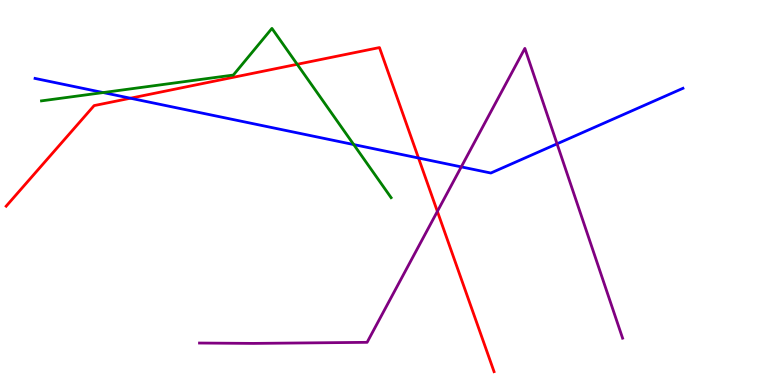[{'lines': ['blue', 'red'], 'intersections': [{'x': 1.68, 'y': 7.45}, {'x': 5.4, 'y': 5.9}]}, {'lines': ['green', 'red'], 'intersections': [{'x': 3.83, 'y': 8.33}]}, {'lines': ['purple', 'red'], 'intersections': [{'x': 5.64, 'y': 4.51}]}, {'lines': ['blue', 'green'], 'intersections': [{'x': 1.33, 'y': 7.6}, {'x': 4.56, 'y': 6.25}]}, {'lines': ['blue', 'purple'], 'intersections': [{'x': 5.95, 'y': 5.67}, {'x': 7.19, 'y': 6.26}]}, {'lines': ['green', 'purple'], 'intersections': []}]